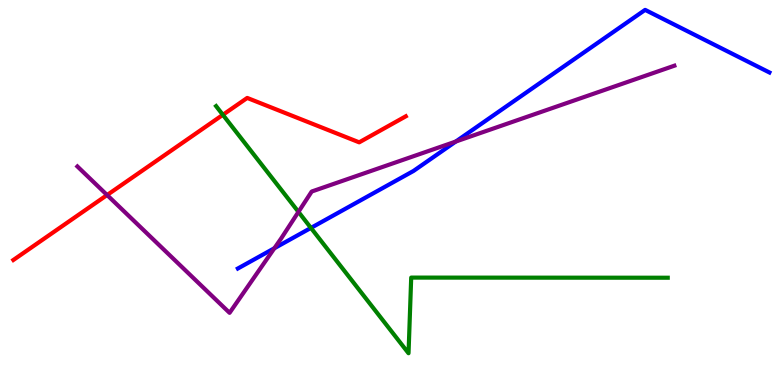[{'lines': ['blue', 'red'], 'intersections': []}, {'lines': ['green', 'red'], 'intersections': [{'x': 2.88, 'y': 7.02}]}, {'lines': ['purple', 'red'], 'intersections': [{'x': 1.38, 'y': 4.93}]}, {'lines': ['blue', 'green'], 'intersections': [{'x': 4.01, 'y': 4.08}]}, {'lines': ['blue', 'purple'], 'intersections': [{'x': 3.54, 'y': 3.55}, {'x': 5.88, 'y': 6.32}]}, {'lines': ['green', 'purple'], 'intersections': [{'x': 3.85, 'y': 4.5}]}]